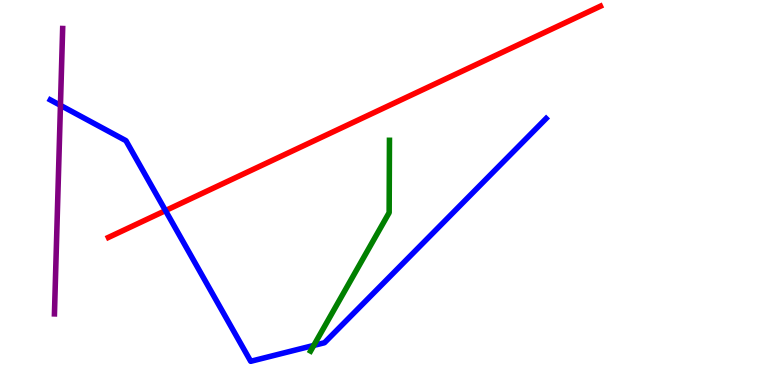[{'lines': ['blue', 'red'], 'intersections': [{'x': 2.14, 'y': 4.53}]}, {'lines': ['green', 'red'], 'intersections': []}, {'lines': ['purple', 'red'], 'intersections': []}, {'lines': ['blue', 'green'], 'intersections': [{'x': 4.05, 'y': 1.03}]}, {'lines': ['blue', 'purple'], 'intersections': [{'x': 0.78, 'y': 7.26}]}, {'lines': ['green', 'purple'], 'intersections': []}]